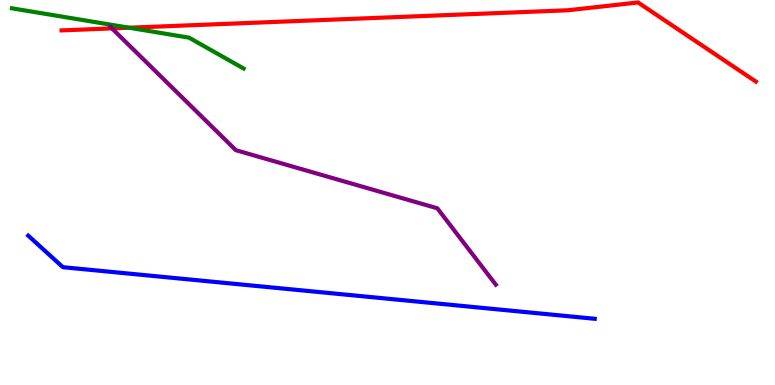[{'lines': ['blue', 'red'], 'intersections': []}, {'lines': ['green', 'red'], 'intersections': [{'x': 1.67, 'y': 9.28}]}, {'lines': ['purple', 'red'], 'intersections': [{'x': 1.44, 'y': 9.26}]}, {'lines': ['blue', 'green'], 'intersections': []}, {'lines': ['blue', 'purple'], 'intersections': []}, {'lines': ['green', 'purple'], 'intersections': []}]